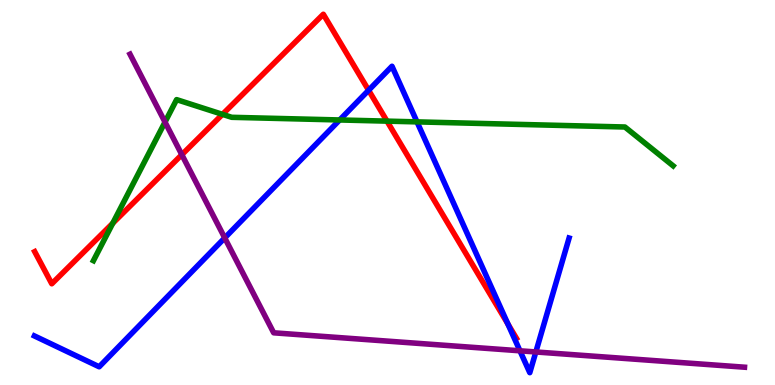[{'lines': ['blue', 'red'], 'intersections': [{'x': 4.76, 'y': 7.66}, {'x': 6.55, 'y': 1.58}]}, {'lines': ['green', 'red'], 'intersections': [{'x': 1.46, 'y': 4.2}, {'x': 2.87, 'y': 7.03}, {'x': 4.99, 'y': 6.85}]}, {'lines': ['purple', 'red'], 'intersections': [{'x': 2.35, 'y': 5.98}]}, {'lines': ['blue', 'green'], 'intersections': [{'x': 4.38, 'y': 6.88}, {'x': 5.38, 'y': 6.83}]}, {'lines': ['blue', 'purple'], 'intersections': [{'x': 2.9, 'y': 3.82}, {'x': 6.71, 'y': 0.888}, {'x': 6.91, 'y': 0.858}]}, {'lines': ['green', 'purple'], 'intersections': [{'x': 2.13, 'y': 6.83}]}]